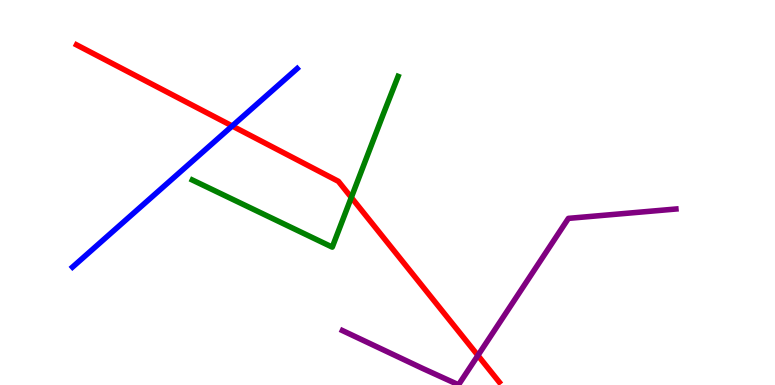[{'lines': ['blue', 'red'], 'intersections': [{'x': 3.0, 'y': 6.73}]}, {'lines': ['green', 'red'], 'intersections': [{'x': 4.53, 'y': 4.87}]}, {'lines': ['purple', 'red'], 'intersections': [{'x': 6.17, 'y': 0.768}]}, {'lines': ['blue', 'green'], 'intersections': []}, {'lines': ['blue', 'purple'], 'intersections': []}, {'lines': ['green', 'purple'], 'intersections': []}]